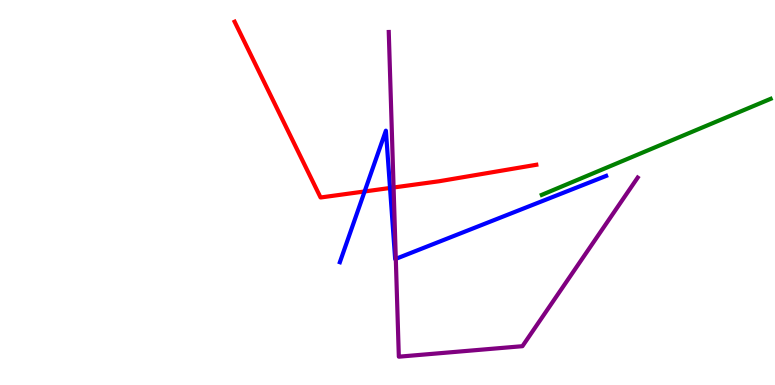[{'lines': ['blue', 'red'], 'intersections': [{'x': 4.7, 'y': 5.03}, {'x': 5.03, 'y': 5.12}]}, {'lines': ['green', 'red'], 'intersections': []}, {'lines': ['purple', 'red'], 'intersections': [{'x': 5.08, 'y': 5.13}]}, {'lines': ['blue', 'green'], 'intersections': []}, {'lines': ['blue', 'purple'], 'intersections': [{'x': 5.11, 'y': 3.28}]}, {'lines': ['green', 'purple'], 'intersections': []}]